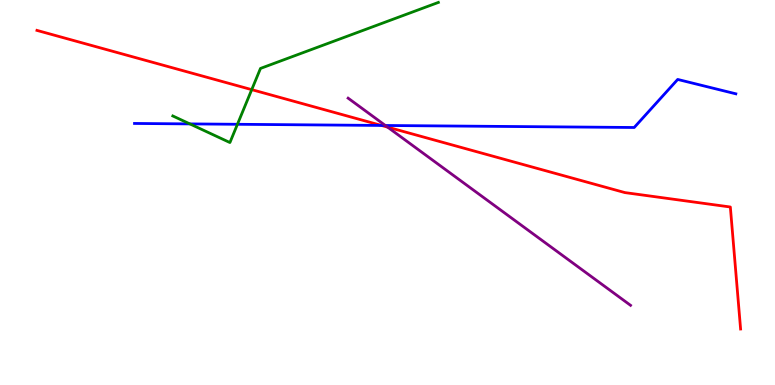[{'lines': ['blue', 'red'], 'intersections': [{'x': 4.92, 'y': 6.74}]}, {'lines': ['green', 'red'], 'intersections': [{'x': 3.25, 'y': 7.67}]}, {'lines': ['purple', 'red'], 'intersections': [{'x': 5.0, 'y': 6.7}]}, {'lines': ['blue', 'green'], 'intersections': [{'x': 2.45, 'y': 6.78}, {'x': 3.06, 'y': 6.77}]}, {'lines': ['blue', 'purple'], 'intersections': [{'x': 4.97, 'y': 6.74}]}, {'lines': ['green', 'purple'], 'intersections': []}]